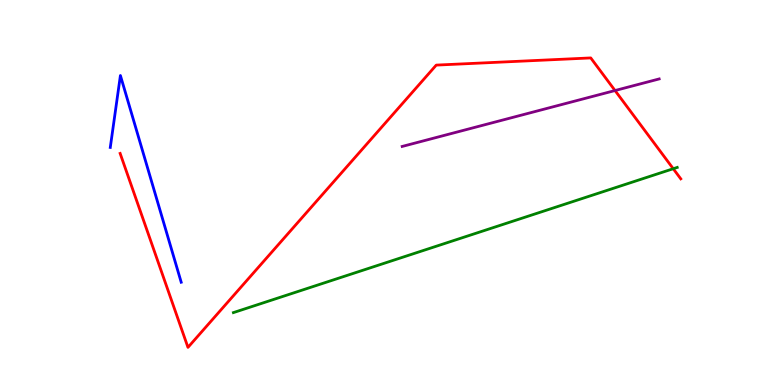[{'lines': ['blue', 'red'], 'intersections': []}, {'lines': ['green', 'red'], 'intersections': [{'x': 8.69, 'y': 5.62}]}, {'lines': ['purple', 'red'], 'intersections': [{'x': 7.94, 'y': 7.65}]}, {'lines': ['blue', 'green'], 'intersections': []}, {'lines': ['blue', 'purple'], 'intersections': []}, {'lines': ['green', 'purple'], 'intersections': []}]